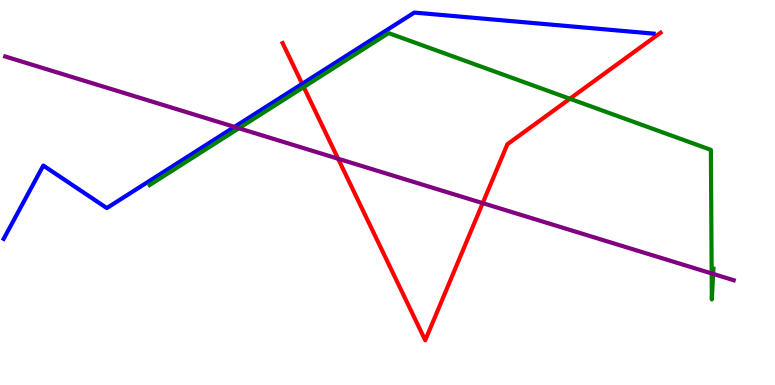[{'lines': ['blue', 'red'], 'intersections': [{'x': 3.9, 'y': 7.82}]}, {'lines': ['green', 'red'], 'intersections': [{'x': 3.92, 'y': 7.74}, {'x': 7.35, 'y': 7.44}]}, {'lines': ['purple', 'red'], 'intersections': [{'x': 4.36, 'y': 5.88}, {'x': 6.23, 'y': 4.72}]}, {'lines': ['blue', 'green'], 'intersections': []}, {'lines': ['blue', 'purple'], 'intersections': [{'x': 3.03, 'y': 6.7}]}, {'lines': ['green', 'purple'], 'intersections': [{'x': 3.08, 'y': 6.67}, {'x': 9.18, 'y': 2.9}, {'x': 9.2, 'y': 2.89}]}]